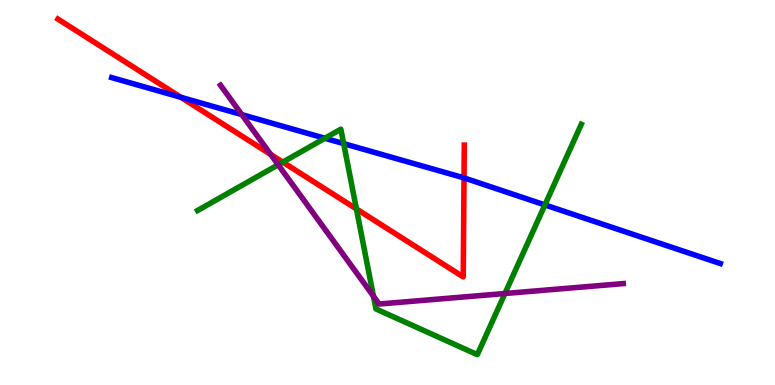[{'lines': ['blue', 'red'], 'intersections': [{'x': 2.33, 'y': 7.47}, {'x': 5.99, 'y': 5.38}]}, {'lines': ['green', 'red'], 'intersections': [{'x': 3.65, 'y': 5.79}, {'x': 4.6, 'y': 4.57}]}, {'lines': ['purple', 'red'], 'intersections': [{'x': 3.49, 'y': 5.99}]}, {'lines': ['blue', 'green'], 'intersections': [{'x': 4.19, 'y': 6.41}, {'x': 4.43, 'y': 6.27}, {'x': 7.03, 'y': 4.68}]}, {'lines': ['blue', 'purple'], 'intersections': [{'x': 3.12, 'y': 7.02}]}, {'lines': ['green', 'purple'], 'intersections': [{'x': 3.59, 'y': 5.72}, {'x': 4.82, 'y': 2.31}, {'x': 6.52, 'y': 2.38}]}]